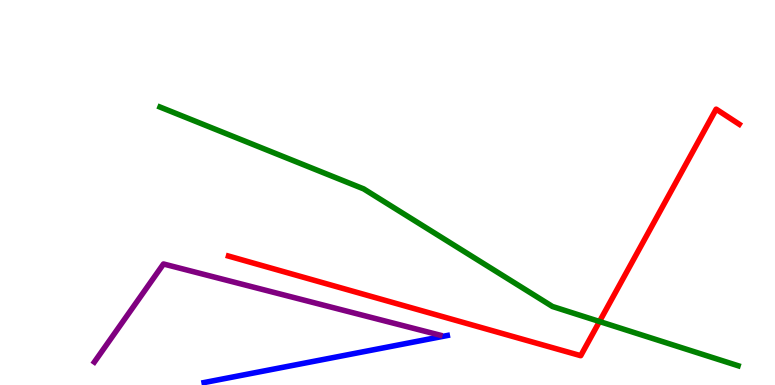[{'lines': ['blue', 'red'], 'intersections': []}, {'lines': ['green', 'red'], 'intersections': [{'x': 7.74, 'y': 1.65}]}, {'lines': ['purple', 'red'], 'intersections': []}, {'lines': ['blue', 'green'], 'intersections': []}, {'lines': ['blue', 'purple'], 'intersections': []}, {'lines': ['green', 'purple'], 'intersections': []}]